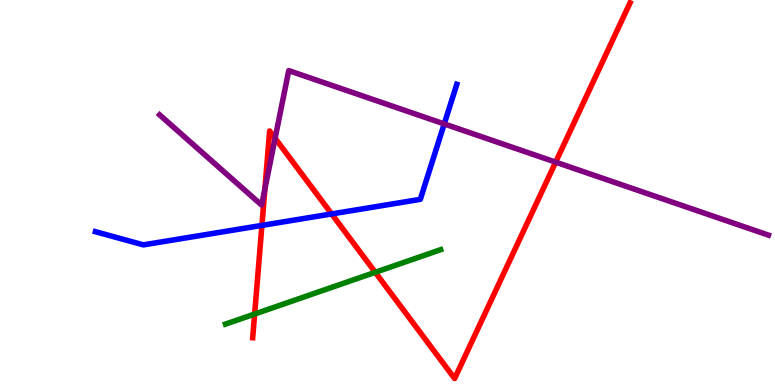[{'lines': ['blue', 'red'], 'intersections': [{'x': 3.38, 'y': 4.15}, {'x': 4.28, 'y': 4.44}]}, {'lines': ['green', 'red'], 'intersections': [{'x': 3.29, 'y': 1.84}, {'x': 4.84, 'y': 2.93}]}, {'lines': ['purple', 'red'], 'intersections': [{'x': 3.42, 'y': 5.09}, {'x': 3.55, 'y': 6.41}, {'x': 7.17, 'y': 5.79}]}, {'lines': ['blue', 'green'], 'intersections': []}, {'lines': ['blue', 'purple'], 'intersections': [{'x': 5.73, 'y': 6.78}]}, {'lines': ['green', 'purple'], 'intersections': []}]